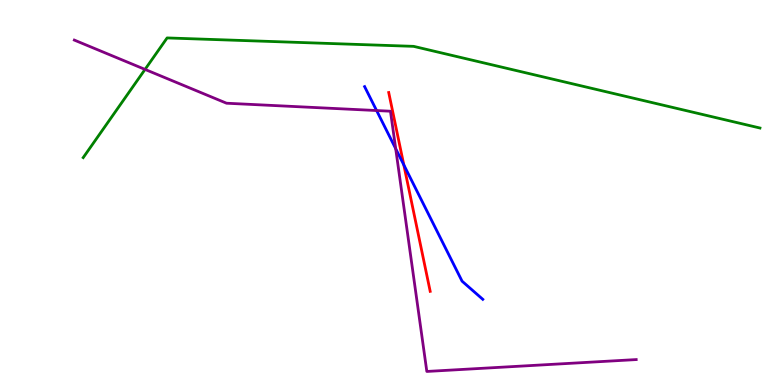[{'lines': ['blue', 'red'], 'intersections': [{'x': 5.21, 'y': 5.72}]}, {'lines': ['green', 'red'], 'intersections': []}, {'lines': ['purple', 'red'], 'intersections': []}, {'lines': ['blue', 'green'], 'intersections': []}, {'lines': ['blue', 'purple'], 'intersections': [{'x': 4.86, 'y': 7.13}, {'x': 5.11, 'y': 6.14}]}, {'lines': ['green', 'purple'], 'intersections': [{'x': 1.87, 'y': 8.2}]}]